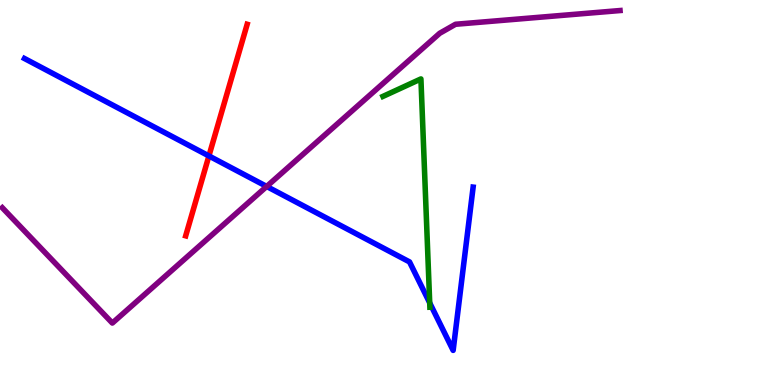[{'lines': ['blue', 'red'], 'intersections': [{'x': 2.7, 'y': 5.95}]}, {'lines': ['green', 'red'], 'intersections': []}, {'lines': ['purple', 'red'], 'intersections': []}, {'lines': ['blue', 'green'], 'intersections': [{'x': 5.54, 'y': 2.13}]}, {'lines': ['blue', 'purple'], 'intersections': [{'x': 3.44, 'y': 5.16}]}, {'lines': ['green', 'purple'], 'intersections': []}]